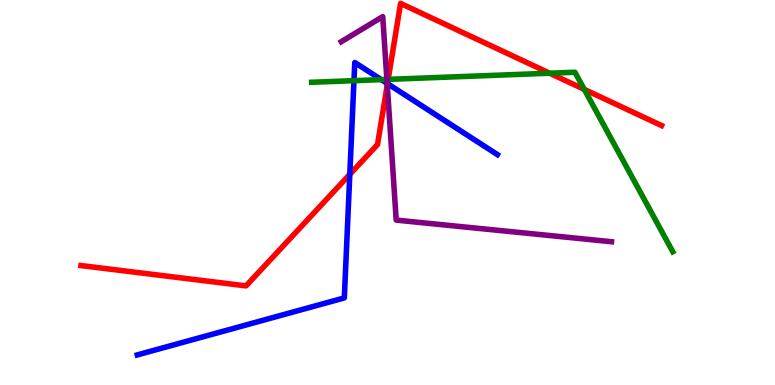[{'lines': ['blue', 'red'], 'intersections': [{'x': 4.51, 'y': 5.47}, {'x': 5.0, 'y': 7.83}]}, {'lines': ['green', 'red'], 'intersections': [{'x': 5.01, 'y': 7.94}, {'x': 7.09, 'y': 8.1}, {'x': 7.54, 'y': 7.68}]}, {'lines': ['purple', 'red'], 'intersections': [{'x': 5.0, 'y': 7.79}]}, {'lines': ['blue', 'green'], 'intersections': [{'x': 4.57, 'y': 7.9}, {'x': 4.92, 'y': 7.93}]}, {'lines': ['blue', 'purple'], 'intersections': [{'x': 5.0, 'y': 7.83}]}, {'lines': ['green', 'purple'], 'intersections': [{'x': 4.99, 'y': 7.94}]}]